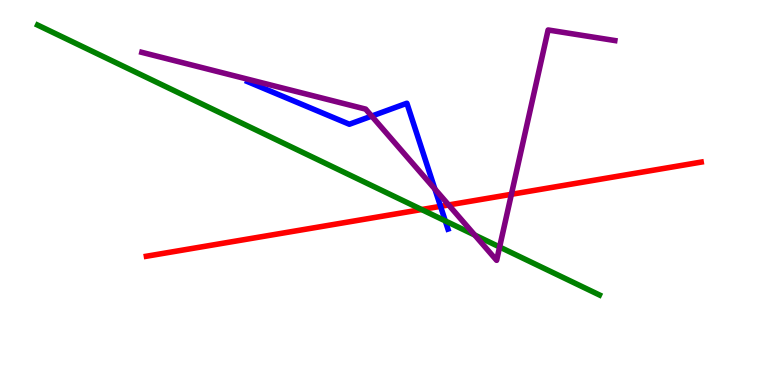[{'lines': ['blue', 'red'], 'intersections': [{'x': 5.68, 'y': 4.64}]}, {'lines': ['green', 'red'], 'intersections': [{'x': 5.44, 'y': 4.56}]}, {'lines': ['purple', 'red'], 'intersections': [{'x': 5.79, 'y': 4.68}, {'x': 6.6, 'y': 4.95}]}, {'lines': ['blue', 'green'], 'intersections': [{'x': 5.75, 'y': 4.26}]}, {'lines': ['blue', 'purple'], 'intersections': [{'x': 4.8, 'y': 6.98}, {'x': 5.61, 'y': 5.09}]}, {'lines': ['green', 'purple'], 'intersections': [{'x': 6.13, 'y': 3.9}, {'x': 6.45, 'y': 3.58}]}]